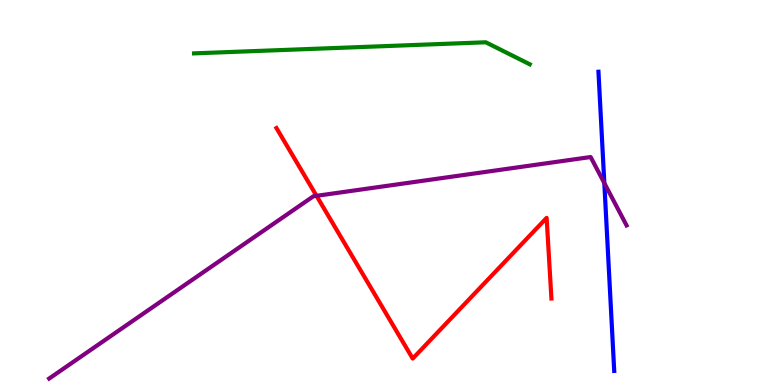[{'lines': ['blue', 'red'], 'intersections': []}, {'lines': ['green', 'red'], 'intersections': []}, {'lines': ['purple', 'red'], 'intersections': [{'x': 4.08, 'y': 4.91}]}, {'lines': ['blue', 'green'], 'intersections': []}, {'lines': ['blue', 'purple'], 'intersections': [{'x': 7.8, 'y': 5.24}]}, {'lines': ['green', 'purple'], 'intersections': []}]